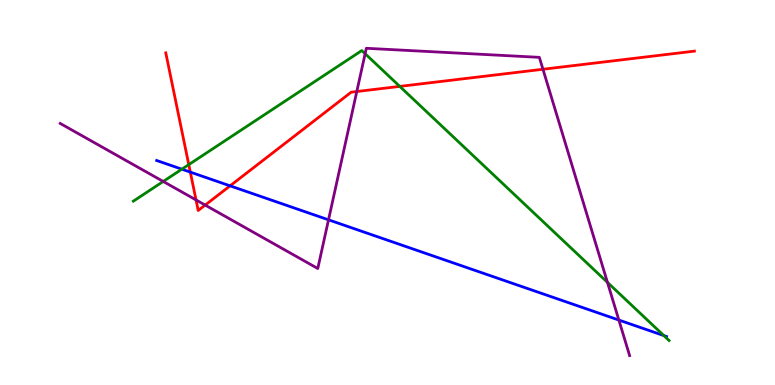[{'lines': ['blue', 'red'], 'intersections': [{'x': 2.46, 'y': 5.53}, {'x': 2.97, 'y': 5.17}]}, {'lines': ['green', 'red'], 'intersections': [{'x': 2.44, 'y': 5.72}, {'x': 5.16, 'y': 7.76}]}, {'lines': ['purple', 'red'], 'intersections': [{'x': 2.53, 'y': 4.81}, {'x': 2.65, 'y': 4.67}, {'x': 4.6, 'y': 7.62}, {'x': 7.01, 'y': 8.2}]}, {'lines': ['blue', 'green'], 'intersections': [{'x': 2.35, 'y': 5.61}, {'x': 8.57, 'y': 1.28}]}, {'lines': ['blue', 'purple'], 'intersections': [{'x': 4.24, 'y': 4.29}, {'x': 7.99, 'y': 1.69}]}, {'lines': ['green', 'purple'], 'intersections': [{'x': 2.11, 'y': 5.29}, {'x': 4.71, 'y': 8.6}, {'x': 7.84, 'y': 2.67}]}]